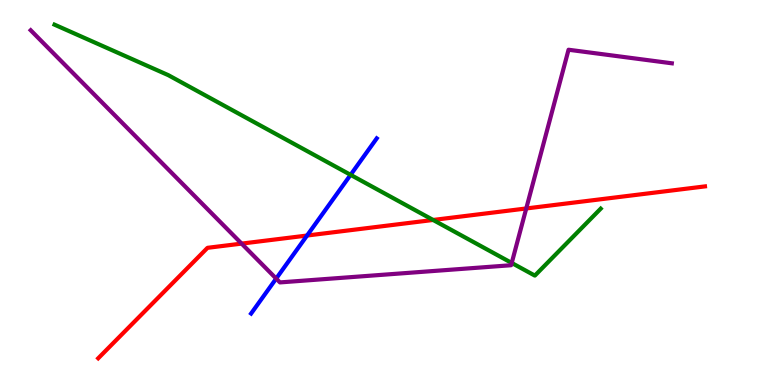[{'lines': ['blue', 'red'], 'intersections': [{'x': 3.96, 'y': 3.88}]}, {'lines': ['green', 'red'], 'intersections': [{'x': 5.59, 'y': 4.29}]}, {'lines': ['purple', 'red'], 'intersections': [{'x': 3.12, 'y': 3.67}, {'x': 6.79, 'y': 4.59}]}, {'lines': ['blue', 'green'], 'intersections': [{'x': 4.52, 'y': 5.46}]}, {'lines': ['blue', 'purple'], 'intersections': [{'x': 3.56, 'y': 2.76}]}, {'lines': ['green', 'purple'], 'intersections': [{'x': 6.6, 'y': 3.17}]}]